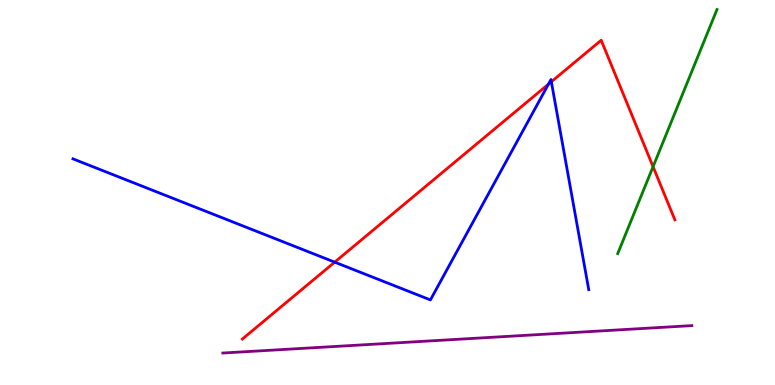[{'lines': ['blue', 'red'], 'intersections': [{'x': 4.32, 'y': 3.19}, {'x': 7.08, 'y': 7.81}, {'x': 7.11, 'y': 7.88}]}, {'lines': ['green', 'red'], 'intersections': [{'x': 8.43, 'y': 5.67}]}, {'lines': ['purple', 'red'], 'intersections': []}, {'lines': ['blue', 'green'], 'intersections': []}, {'lines': ['blue', 'purple'], 'intersections': []}, {'lines': ['green', 'purple'], 'intersections': []}]